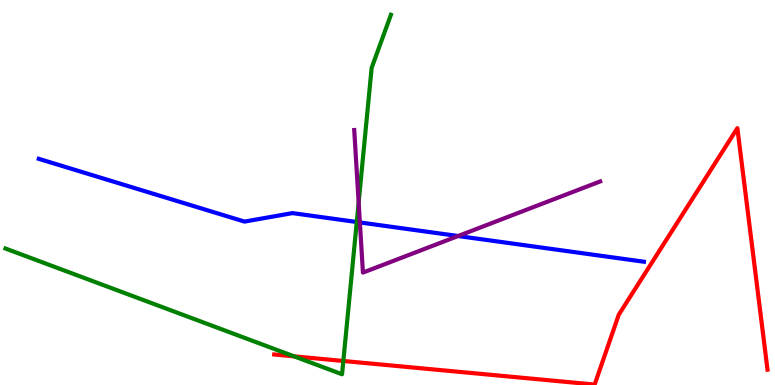[{'lines': ['blue', 'red'], 'intersections': []}, {'lines': ['green', 'red'], 'intersections': [{'x': 3.79, 'y': 0.744}, {'x': 4.43, 'y': 0.624}]}, {'lines': ['purple', 'red'], 'intersections': []}, {'lines': ['blue', 'green'], 'intersections': [{'x': 4.6, 'y': 4.23}]}, {'lines': ['blue', 'purple'], 'intersections': [{'x': 4.64, 'y': 4.22}, {'x': 5.91, 'y': 3.87}]}, {'lines': ['green', 'purple'], 'intersections': [{'x': 4.63, 'y': 4.74}]}]